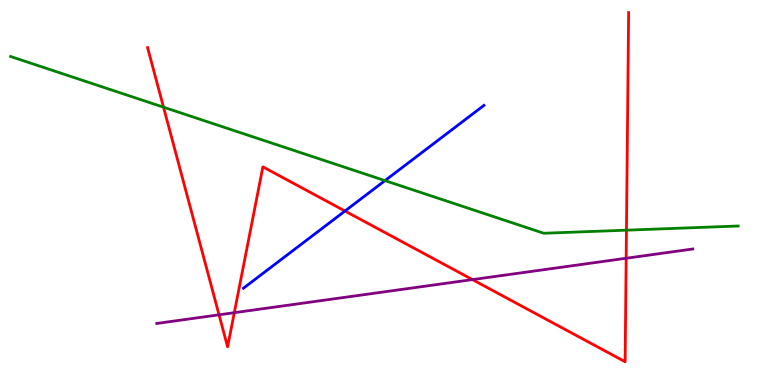[{'lines': ['blue', 'red'], 'intersections': [{'x': 4.45, 'y': 4.52}]}, {'lines': ['green', 'red'], 'intersections': [{'x': 2.11, 'y': 7.22}, {'x': 8.08, 'y': 4.02}]}, {'lines': ['purple', 'red'], 'intersections': [{'x': 2.83, 'y': 1.82}, {'x': 3.02, 'y': 1.88}, {'x': 6.1, 'y': 2.74}, {'x': 8.08, 'y': 3.29}]}, {'lines': ['blue', 'green'], 'intersections': [{'x': 4.97, 'y': 5.31}]}, {'lines': ['blue', 'purple'], 'intersections': []}, {'lines': ['green', 'purple'], 'intersections': []}]